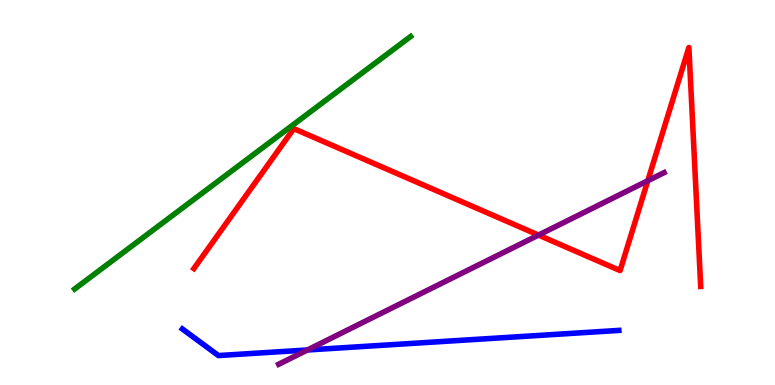[{'lines': ['blue', 'red'], 'intersections': []}, {'lines': ['green', 'red'], 'intersections': []}, {'lines': ['purple', 'red'], 'intersections': [{'x': 6.95, 'y': 3.89}, {'x': 8.36, 'y': 5.31}]}, {'lines': ['blue', 'green'], 'intersections': []}, {'lines': ['blue', 'purple'], 'intersections': [{'x': 3.97, 'y': 0.91}]}, {'lines': ['green', 'purple'], 'intersections': []}]